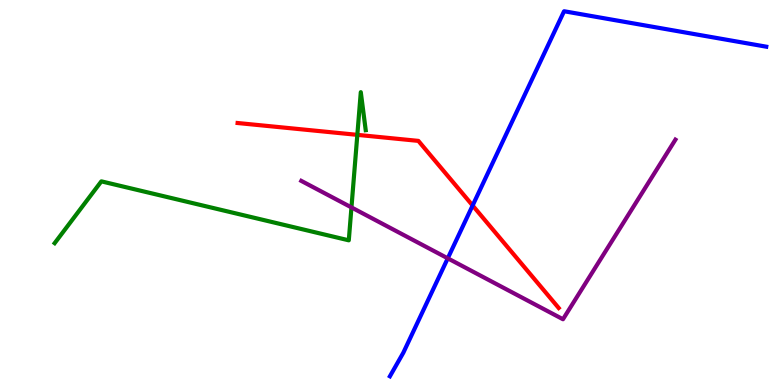[{'lines': ['blue', 'red'], 'intersections': [{'x': 6.1, 'y': 4.66}]}, {'lines': ['green', 'red'], 'intersections': [{'x': 4.61, 'y': 6.5}]}, {'lines': ['purple', 'red'], 'intersections': []}, {'lines': ['blue', 'green'], 'intersections': []}, {'lines': ['blue', 'purple'], 'intersections': [{'x': 5.78, 'y': 3.29}]}, {'lines': ['green', 'purple'], 'intersections': [{'x': 4.53, 'y': 4.61}]}]